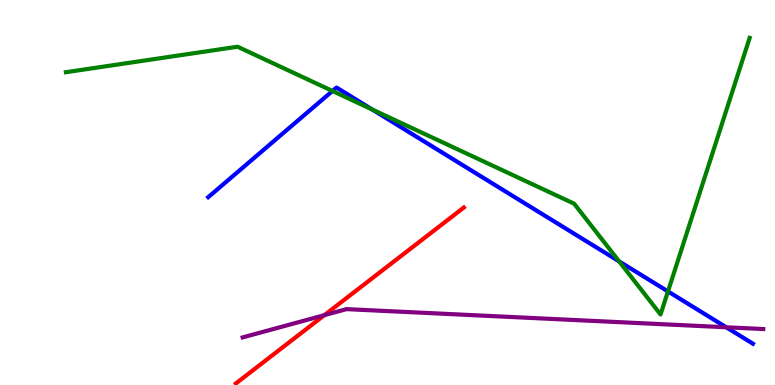[{'lines': ['blue', 'red'], 'intersections': []}, {'lines': ['green', 'red'], 'intersections': []}, {'lines': ['purple', 'red'], 'intersections': [{'x': 4.19, 'y': 1.81}]}, {'lines': ['blue', 'green'], 'intersections': [{'x': 4.29, 'y': 7.64}, {'x': 4.8, 'y': 7.15}, {'x': 7.99, 'y': 3.21}, {'x': 8.62, 'y': 2.43}]}, {'lines': ['blue', 'purple'], 'intersections': [{'x': 9.37, 'y': 1.5}]}, {'lines': ['green', 'purple'], 'intersections': []}]